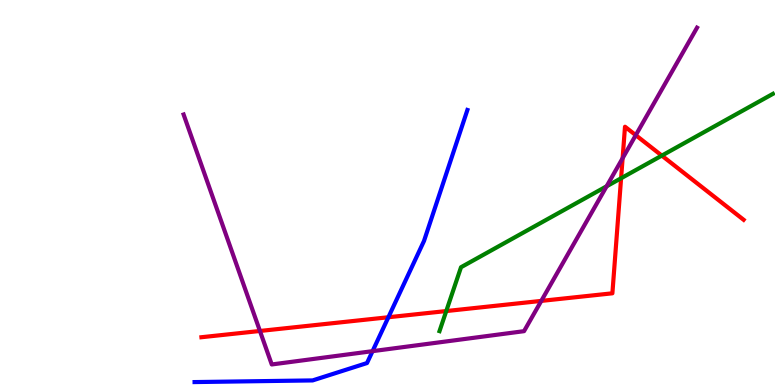[{'lines': ['blue', 'red'], 'intersections': [{'x': 5.01, 'y': 1.76}]}, {'lines': ['green', 'red'], 'intersections': [{'x': 5.76, 'y': 1.92}, {'x': 8.01, 'y': 5.37}, {'x': 8.54, 'y': 5.96}]}, {'lines': ['purple', 'red'], 'intersections': [{'x': 3.35, 'y': 1.4}, {'x': 6.98, 'y': 2.18}, {'x': 8.03, 'y': 5.89}, {'x': 8.2, 'y': 6.49}]}, {'lines': ['blue', 'green'], 'intersections': []}, {'lines': ['blue', 'purple'], 'intersections': [{'x': 4.81, 'y': 0.879}]}, {'lines': ['green', 'purple'], 'intersections': [{'x': 7.83, 'y': 5.16}]}]